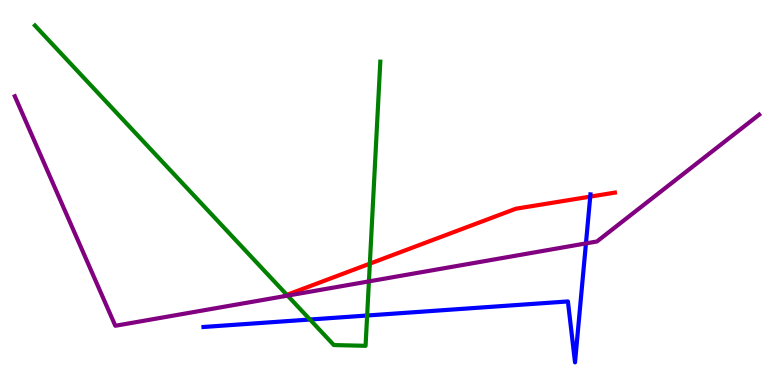[{'lines': ['blue', 'red'], 'intersections': [{'x': 7.62, 'y': 4.89}]}, {'lines': ['green', 'red'], 'intersections': [{'x': 3.7, 'y': 2.34}, {'x': 4.77, 'y': 3.15}]}, {'lines': ['purple', 'red'], 'intersections': []}, {'lines': ['blue', 'green'], 'intersections': [{'x': 4.0, 'y': 1.7}, {'x': 4.74, 'y': 1.8}]}, {'lines': ['blue', 'purple'], 'intersections': [{'x': 7.56, 'y': 3.68}]}, {'lines': ['green', 'purple'], 'intersections': [{'x': 3.71, 'y': 2.32}, {'x': 4.76, 'y': 2.69}]}]